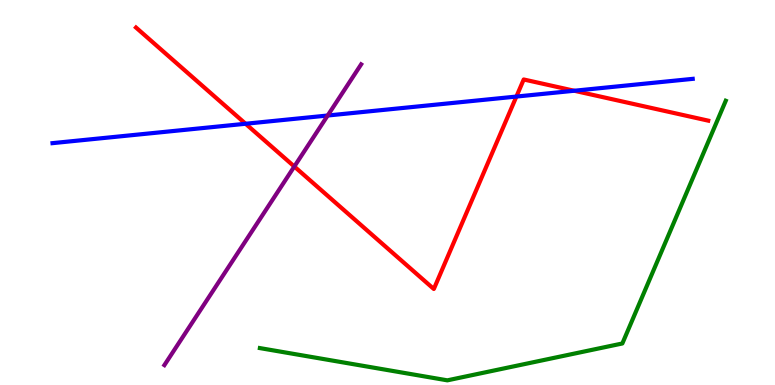[{'lines': ['blue', 'red'], 'intersections': [{'x': 3.17, 'y': 6.79}, {'x': 6.66, 'y': 7.49}, {'x': 7.41, 'y': 7.64}]}, {'lines': ['green', 'red'], 'intersections': []}, {'lines': ['purple', 'red'], 'intersections': [{'x': 3.8, 'y': 5.67}]}, {'lines': ['blue', 'green'], 'intersections': []}, {'lines': ['blue', 'purple'], 'intersections': [{'x': 4.23, 'y': 7.0}]}, {'lines': ['green', 'purple'], 'intersections': []}]